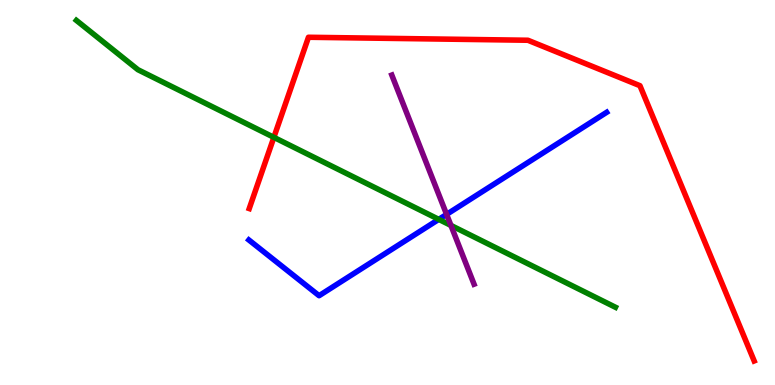[{'lines': ['blue', 'red'], 'intersections': []}, {'lines': ['green', 'red'], 'intersections': [{'x': 3.53, 'y': 6.43}]}, {'lines': ['purple', 'red'], 'intersections': []}, {'lines': ['blue', 'green'], 'intersections': [{'x': 5.66, 'y': 4.3}]}, {'lines': ['blue', 'purple'], 'intersections': [{'x': 5.76, 'y': 4.43}]}, {'lines': ['green', 'purple'], 'intersections': [{'x': 5.82, 'y': 4.14}]}]